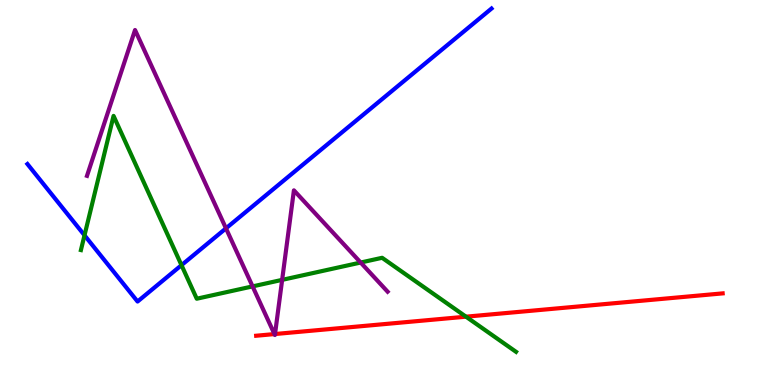[{'lines': ['blue', 'red'], 'intersections': []}, {'lines': ['green', 'red'], 'intersections': [{'x': 6.01, 'y': 1.77}]}, {'lines': ['purple', 'red'], 'intersections': [{'x': 3.54, 'y': 1.32}, {'x': 3.55, 'y': 1.32}]}, {'lines': ['blue', 'green'], 'intersections': [{'x': 1.09, 'y': 3.89}, {'x': 2.34, 'y': 3.11}]}, {'lines': ['blue', 'purple'], 'intersections': [{'x': 2.92, 'y': 4.07}]}, {'lines': ['green', 'purple'], 'intersections': [{'x': 3.26, 'y': 2.56}, {'x': 3.64, 'y': 2.73}, {'x': 4.65, 'y': 3.18}]}]